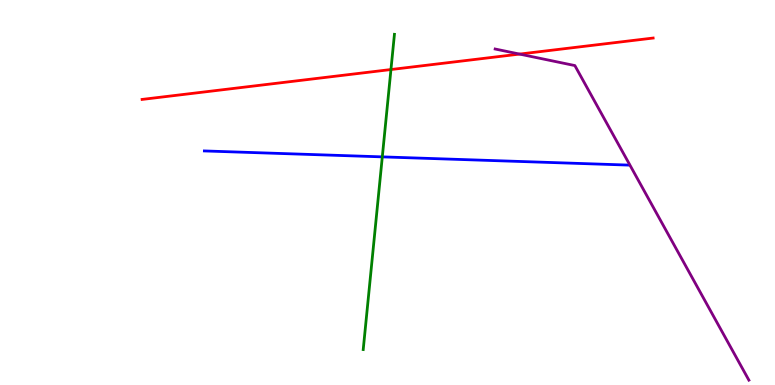[{'lines': ['blue', 'red'], 'intersections': []}, {'lines': ['green', 'red'], 'intersections': [{'x': 5.04, 'y': 8.19}]}, {'lines': ['purple', 'red'], 'intersections': [{'x': 6.7, 'y': 8.6}]}, {'lines': ['blue', 'green'], 'intersections': [{'x': 4.93, 'y': 5.93}]}, {'lines': ['blue', 'purple'], 'intersections': []}, {'lines': ['green', 'purple'], 'intersections': []}]